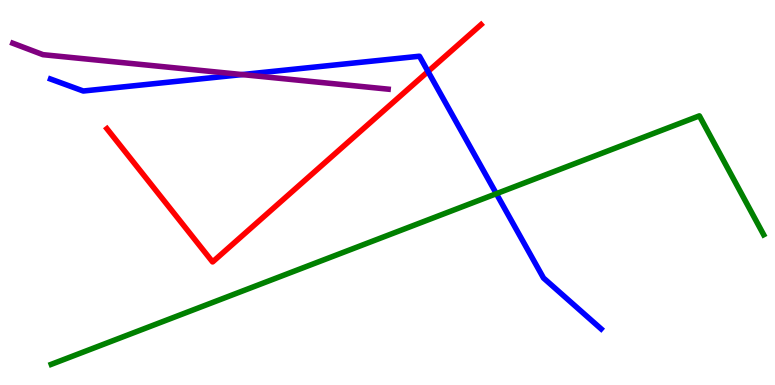[{'lines': ['blue', 'red'], 'intersections': [{'x': 5.52, 'y': 8.14}]}, {'lines': ['green', 'red'], 'intersections': []}, {'lines': ['purple', 'red'], 'intersections': []}, {'lines': ['blue', 'green'], 'intersections': [{'x': 6.4, 'y': 4.97}]}, {'lines': ['blue', 'purple'], 'intersections': [{'x': 3.12, 'y': 8.06}]}, {'lines': ['green', 'purple'], 'intersections': []}]